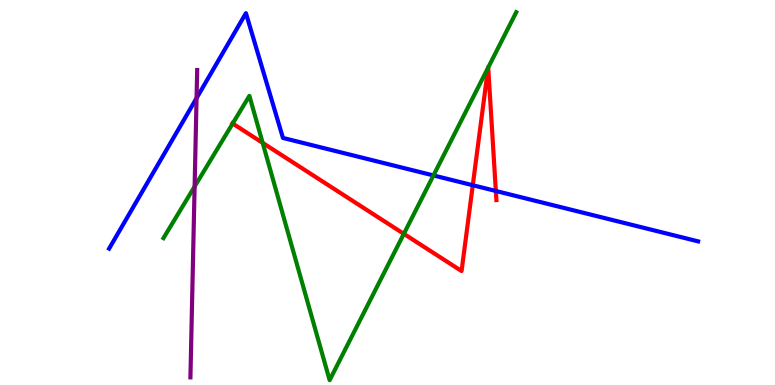[{'lines': ['blue', 'red'], 'intersections': [{'x': 6.1, 'y': 5.19}, {'x': 6.4, 'y': 5.04}]}, {'lines': ['green', 'red'], 'intersections': [{'x': 3.0, 'y': 6.79}, {'x': 3.39, 'y': 6.29}, {'x': 5.21, 'y': 3.93}, {'x': 6.3, 'y': 8.24}, {'x': 6.3, 'y': 8.25}]}, {'lines': ['purple', 'red'], 'intersections': []}, {'lines': ['blue', 'green'], 'intersections': [{'x': 5.59, 'y': 5.44}]}, {'lines': ['blue', 'purple'], 'intersections': [{'x': 2.54, 'y': 7.45}]}, {'lines': ['green', 'purple'], 'intersections': [{'x': 2.51, 'y': 5.15}]}]